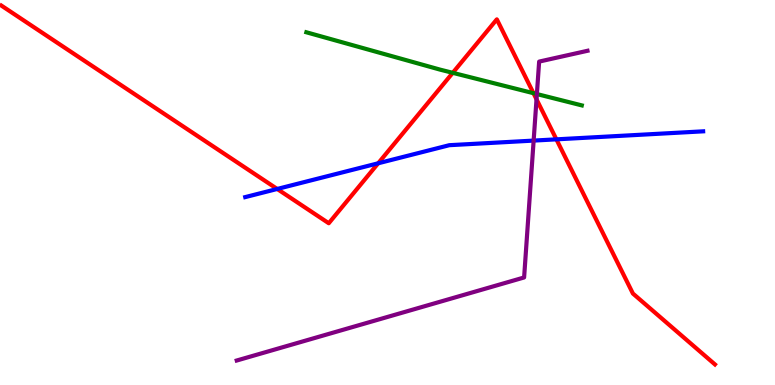[{'lines': ['blue', 'red'], 'intersections': [{'x': 3.58, 'y': 5.09}, {'x': 4.88, 'y': 5.76}, {'x': 7.18, 'y': 6.38}]}, {'lines': ['green', 'red'], 'intersections': [{'x': 5.84, 'y': 8.11}, {'x': 6.88, 'y': 7.58}]}, {'lines': ['purple', 'red'], 'intersections': [{'x': 6.92, 'y': 7.42}]}, {'lines': ['blue', 'green'], 'intersections': []}, {'lines': ['blue', 'purple'], 'intersections': [{'x': 6.89, 'y': 6.35}]}, {'lines': ['green', 'purple'], 'intersections': [{'x': 6.93, 'y': 7.56}]}]